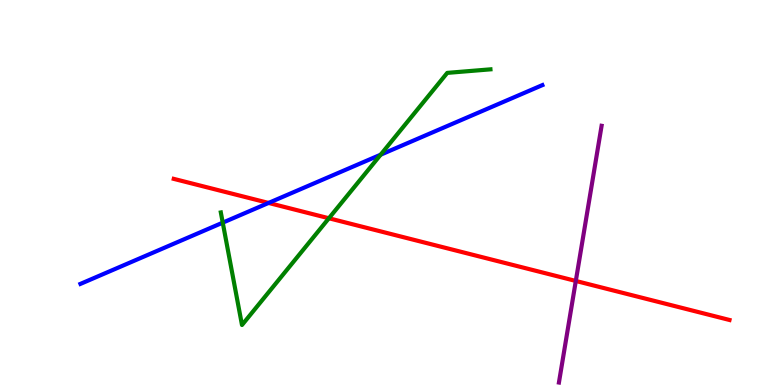[{'lines': ['blue', 'red'], 'intersections': [{'x': 3.47, 'y': 4.73}]}, {'lines': ['green', 'red'], 'intersections': [{'x': 4.24, 'y': 4.33}]}, {'lines': ['purple', 'red'], 'intersections': [{'x': 7.43, 'y': 2.7}]}, {'lines': ['blue', 'green'], 'intersections': [{'x': 2.87, 'y': 4.22}, {'x': 4.91, 'y': 5.98}]}, {'lines': ['blue', 'purple'], 'intersections': []}, {'lines': ['green', 'purple'], 'intersections': []}]